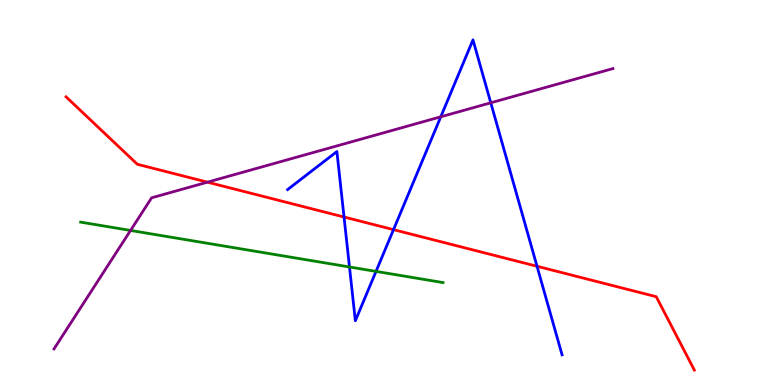[{'lines': ['blue', 'red'], 'intersections': [{'x': 4.44, 'y': 4.36}, {'x': 5.08, 'y': 4.04}, {'x': 6.93, 'y': 3.08}]}, {'lines': ['green', 'red'], 'intersections': []}, {'lines': ['purple', 'red'], 'intersections': [{'x': 2.68, 'y': 5.27}]}, {'lines': ['blue', 'green'], 'intersections': [{'x': 4.51, 'y': 3.07}, {'x': 4.85, 'y': 2.95}]}, {'lines': ['blue', 'purple'], 'intersections': [{'x': 5.69, 'y': 6.97}, {'x': 6.33, 'y': 7.33}]}, {'lines': ['green', 'purple'], 'intersections': [{'x': 1.68, 'y': 4.01}]}]